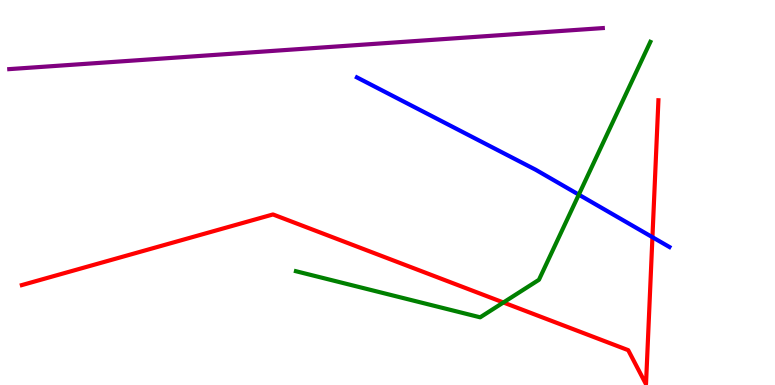[{'lines': ['blue', 'red'], 'intersections': [{'x': 8.42, 'y': 3.84}]}, {'lines': ['green', 'red'], 'intersections': [{'x': 6.5, 'y': 2.14}]}, {'lines': ['purple', 'red'], 'intersections': []}, {'lines': ['blue', 'green'], 'intersections': [{'x': 7.47, 'y': 4.94}]}, {'lines': ['blue', 'purple'], 'intersections': []}, {'lines': ['green', 'purple'], 'intersections': []}]